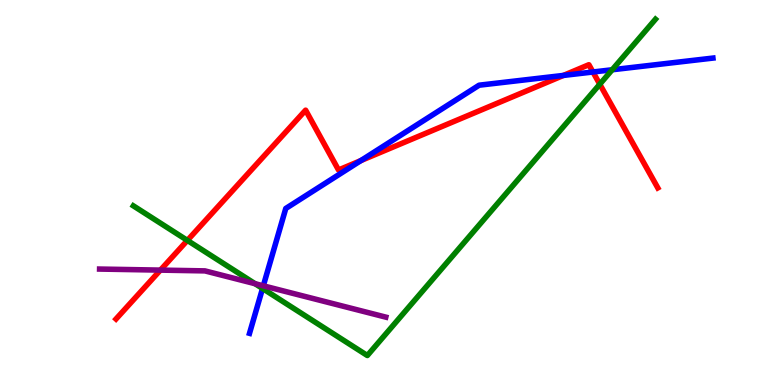[{'lines': ['blue', 'red'], 'intersections': [{'x': 4.66, 'y': 5.83}, {'x': 7.27, 'y': 8.04}, {'x': 7.65, 'y': 8.13}]}, {'lines': ['green', 'red'], 'intersections': [{'x': 2.42, 'y': 3.76}, {'x': 7.74, 'y': 7.81}]}, {'lines': ['purple', 'red'], 'intersections': [{'x': 2.07, 'y': 2.98}]}, {'lines': ['blue', 'green'], 'intersections': [{'x': 3.39, 'y': 2.51}, {'x': 7.9, 'y': 8.19}]}, {'lines': ['blue', 'purple'], 'intersections': [{'x': 3.4, 'y': 2.58}]}, {'lines': ['green', 'purple'], 'intersections': [{'x': 3.29, 'y': 2.63}]}]